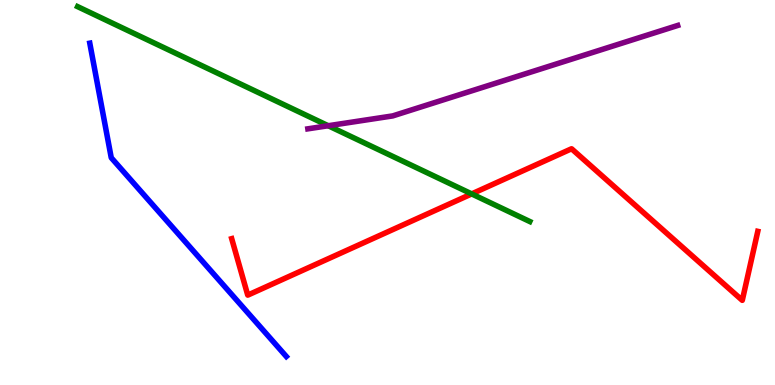[{'lines': ['blue', 'red'], 'intersections': []}, {'lines': ['green', 'red'], 'intersections': [{'x': 6.09, 'y': 4.96}]}, {'lines': ['purple', 'red'], 'intersections': []}, {'lines': ['blue', 'green'], 'intersections': []}, {'lines': ['blue', 'purple'], 'intersections': []}, {'lines': ['green', 'purple'], 'intersections': [{'x': 4.24, 'y': 6.73}]}]